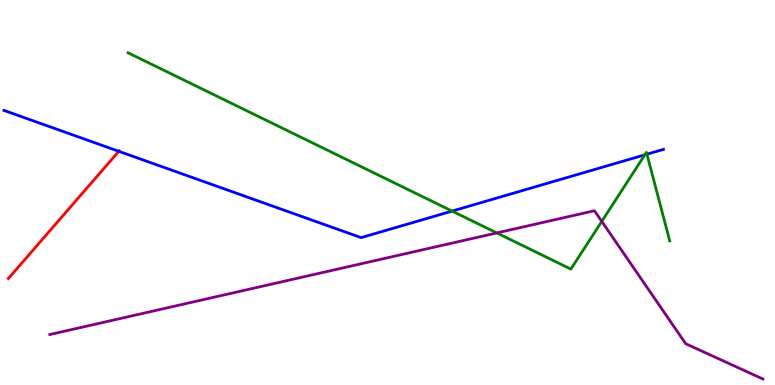[{'lines': ['blue', 'red'], 'intersections': [{'x': 1.53, 'y': 6.07}]}, {'lines': ['green', 'red'], 'intersections': []}, {'lines': ['purple', 'red'], 'intersections': []}, {'lines': ['blue', 'green'], 'intersections': [{'x': 5.83, 'y': 4.52}, {'x': 8.32, 'y': 5.98}, {'x': 8.35, 'y': 5.99}]}, {'lines': ['blue', 'purple'], 'intersections': []}, {'lines': ['green', 'purple'], 'intersections': [{'x': 6.41, 'y': 3.95}, {'x': 7.76, 'y': 4.25}]}]